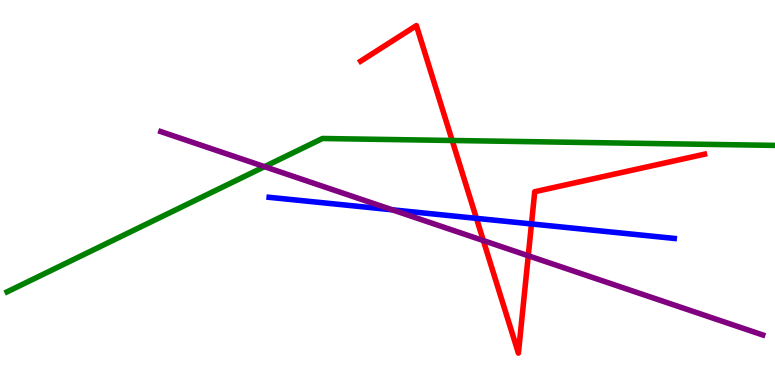[{'lines': ['blue', 'red'], 'intersections': [{'x': 6.15, 'y': 4.33}, {'x': 6.86, 'y': 4.18}]}, {'lines': ['green', 'red'], 'intersections': [{'x': 5.83, 'y': 6.35}]}, {'lines': ['purple', 'red'], 'intersections': [{'x': 6.24, 'y': 3.75}, {'x': 6.82, 'y': 3.36}]}, {'lines': ['blue', 'green'], 'intersections': []}, {'lines': ['blue', 'purple'], 'intersections': [{'x': 5.06, 'y': 4.55}]}, {'lines': ['green', 'purple'], 'intersections': [{'x': 3.41, 'y': 5.67}]}]